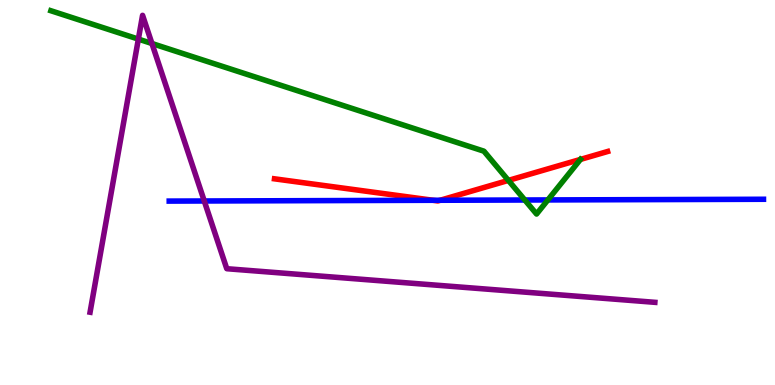[{'lines': ['blue', 'red'], 'intersections': [{'x': 5.59, 'y': 4.8}, {'x': 5.68, 'y': 4.8}]}, {'lines': ['green', 'red'], 'intersections': [{'x': 6.56, 'y': 5.31}, {'x': 7.49, 'y': 5.86}]}, {'lines': ['purple', 'red'], 'intersections': []}, {'lines': ['blue', 'green'], 'intersections': [{'x': 6.77, 'y': 4.81}, {'x': 7.07, 'y': 4.81}]}, {'lines': ['blue', 'purple'], 'intersections': [{'x': 2.64, 'y': 4.78}]}, {'lines': ['green', 'purple'], 'intersections': [{'x': 1.79, 'y': 8.98}, {'x': 1.96, 'y': 8.87}]}]